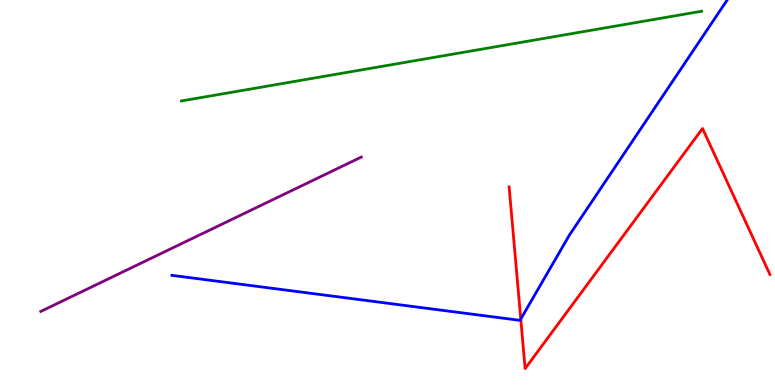[{'lines': ['blue', 'red'], 'intersections': [{'x': 6.72, 'y': 1.71}]}, {'lines': ['green', 'red'], 'intersections': []}, {'lines': ['purple', 'red'], 'intersections': []}, {'lines': ['blue', 'green'], 'intersections': []}, {'lines': ['blue', 'purple'], 'intersections': []}, {'lines': ['green', 'purple'], 'intersections': []}]